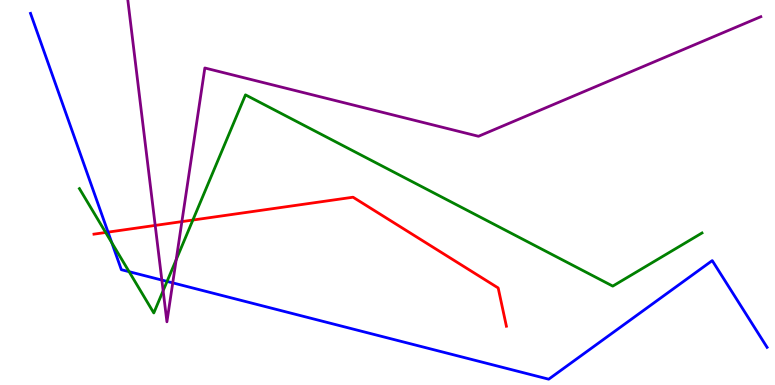[{'lines': ['blue', 'red'], 'intersections': [{'x': 1.39, 'y': 3.97}]}, {'lines': ['green', 'red'], 'intersections': [{'x': 1.36, 'y': 3.96}, {'x': 2.49, 'y': 4.28}]}, {'lines': ['purple', 'red'], 'intersections': [{'x': 2.0, 'y': 4.15}, {'x': 2.35, 'y': 4.24}]}, {'lines': ['blue', 'green'], 'intersections': [{'x': 1.44, 'y': 3.7}, {'x': 1.67, 'y': 2.94}, {'x': 2.16, 'y': 2.69}]}, {'lines': ['blue', 'purple'], 'intersections': [{'x': 2.09, 'y': 2.73}, {'x': 2.23, 'y': 2.65}]}, {'lines': ['green', 'purple'], 'intersections': [{'x': 2.11, 'y': 2.45}, {'x': 2.27, 'y': 3.26}]}]